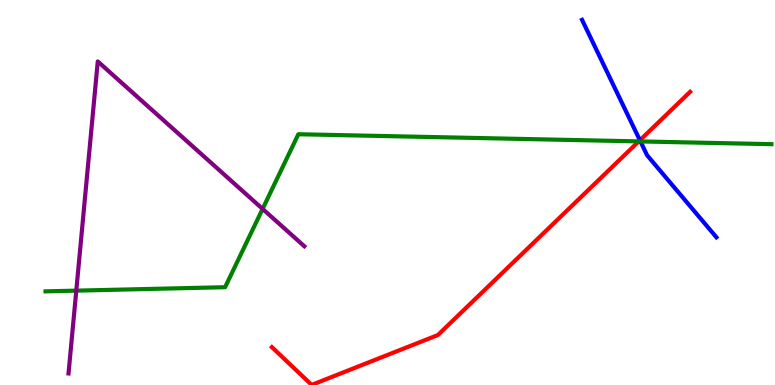[{'lines': ['blue', 'red'], 'intersections': [{'x': 8.26, 'y': 6.36}]}, {'lines': ['green', 'red'], 'intersections': [{'x': 8.24, 'y': 6.33}]}, {'lines': ['purple', 'red'], 'intersections': []}, {'lines': ['blue', 'green'], 'intersections': [{'x': 8.26, 'y': 6.33}]}, {'lines': ['blue', 'purple'], 'intersections': []}, {'lines': ['green', 'purple'], 'intersections': [{'x': 0.984, 'y': 2.45}, {'x': 3.39, 'y': 4.57}]}]